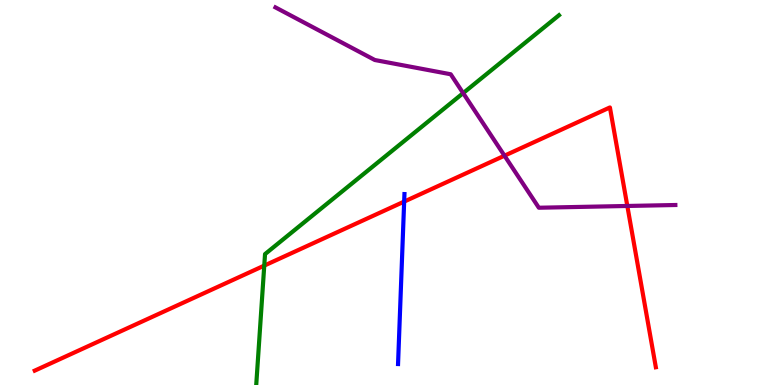[{'lines': ['blue', 'red'], 'intersections': [{'x': 5.22, 'y': 4.76}]}, {'lines': ['green', 'red'], 'intersections': [{'x': 3.41, 'y': 3.1}]}, {'lines': ['purple', 'red'], 'intersections': [{'x': 6.51, 'y': 5.96}, {'x': 8.09, 'y': 4.65}]}, {'lines': ['blue', 'green'], 'intersections': []}, {'lines': ['blue', 'purple'], 'intersections': []}, {'lines': ['green', 'purple'], 'intersections': [{'x': 5.98, 'y': 7.58}]}]